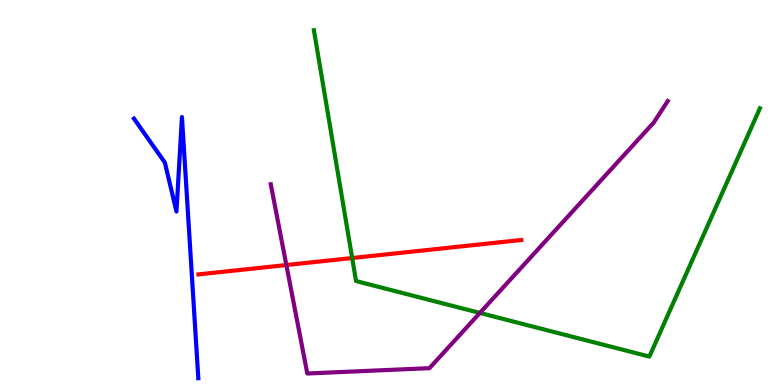[{'lines': ['blue', 'red'], 'intersections': []}, {'lines': ['green', 'red'], 'intersections': [{'x': 4.54, 'y': 3.3}]}, {'lines': ['purple', 'red'], 'intersections': [{'x': 3.69, 'y': 3.12}]}, {'lines': ['blue', 'green'], 'intersections': []}, {'lines': ['blue', 'purple'], 'intersections': []}, {'lines': ['green', 'purple'], 'intersections': [{'x': 6.19, 'y': 1.87}]}]